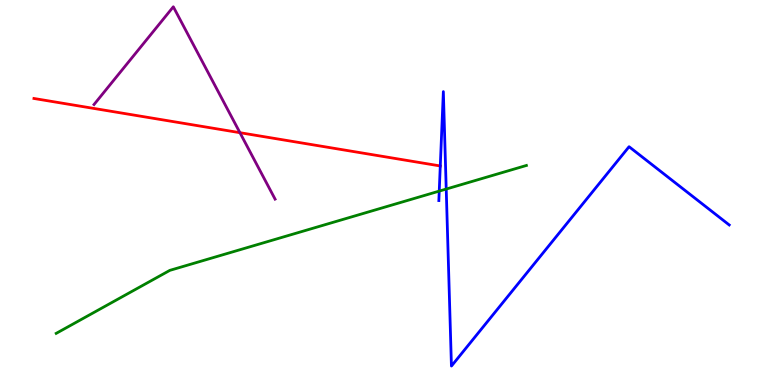[{'lines': ['blue', 'red'], 'intersections': [{'x': 5.68, 'y': 5.69}]}, {'lines': ['green', 'red'], 'intersections': []}, {'lines': ['purple', 'red'], 'intersections': [{'x': 3.1, 'y': 6.55}]}, {'lines': ['blue', 'green'], 'intersections': [{'x': 5.67, 'y': 5.04}, {'x': 5.76, 'y': 5.09}]}, {'lines': ['blue', 'purple'], 'intersections': []}, {'lines': ['green', 'purple'], 'intersections': []}]